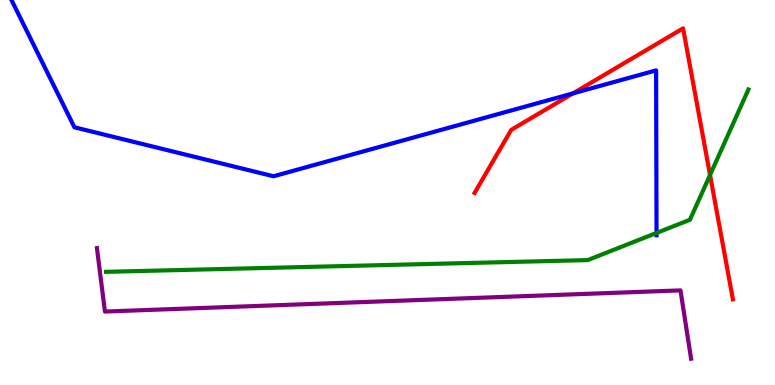[{'lines': ['blue', 'red'], 'intersections': [{'x': 7.39, 'y': 7.58}]}, {'lines': ['green', 'red'], 'intersections': [{'x': 9.16, 'y': 5.45}]}, {'lines': ['purple', 'red'], 'intersections': []}, {'lines': ['blue', 'green'], 'intersections': [{'x': 8.47, 'y': 3.95}]}, {'lines': ['blue', 'purple'], 'intersections': []}, {'lines': ['green', 'purple'], 'intersections': []}]